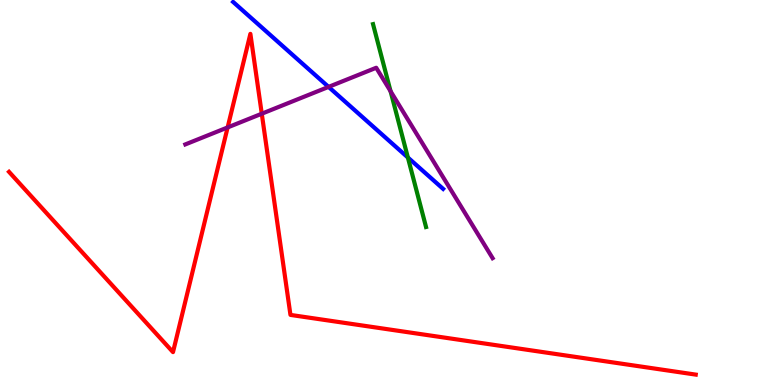[{'lines': ['blue', 'red'], 'intersections': []}, {'lines': ['green', 'red'], 'intersections': []}, {'lines': ['purple', 'red'], 'intersections': [{'x': 2.94, 'y': 6.69}, {'x': 3.38, 'y': 7.05}]}, {'lines': ['blue', 'green'], 'intersections': [{'x': 5.26, 'y': 5.91}]}, {'lines': ['blue', 'purple'], 'intersections': [{'x': 4.24, 'y': 7.74}]}, {'lines': ['green', 'purple'], 'intersections': [{'x': 5.04, 'y': 7.63}]}]